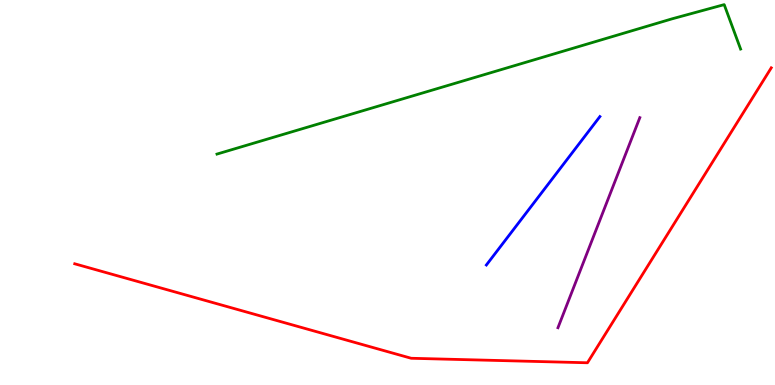[{'lines': ['blue', 'red'], 'intersections': []}, {'lines': ['green', 'red'], 'intersections': []}, {'lines': ['purple', 'red'], 'intersections': []}, {'lines': ['blue', 'green'], 'intersections': []}, {'lines': ['blue', 'purple'], 'intersections': []}, {'lines': ['green', 'purple'], 'intersections': []}]